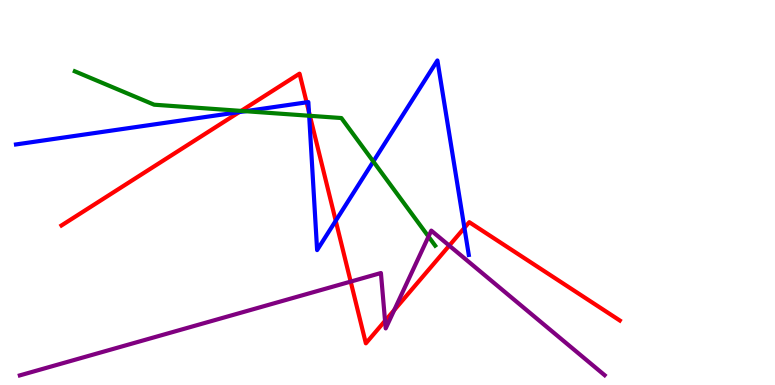[{'lines': ['blue', 'red'], 'intersections': [{'x': 3.09, 'y': 7.09}, {'x': 3.96, 'y': 7.34}, {'x': 3.99, 'y': 7.1}, {'x': 4.33, 'y': 4.27}, {'x': 5.99, 'y': 4.08}]}, {'lines': ['green', 'red'], 'intersections': [{'x': 3.11, 'y': 7.12}, {'x': 4.0, 'y': 6.99}]}, {'lines': ['purple', 'red'], 'intersections': [{'x': 4.52, 'y': 2.69}, {'x': 4.97, 'y': 1.67}, {'x': 5.09, 'y': 1.95}, {'x': 5.8, 'y': 3.62}]}, {'lines': ['blue', 'green'], 'intersections': [{'x': 3.17, 'y': 7.11}, {'x': 3.99, 'y': 6.99}, {'x': 4.82, 'y': 5.81}]}, {'lines': ['blue', 'purple'], 'intersections': []}, {'lines': ['green', 'purple'], 'intersections': [{'x': 5.53, 'y': 3.86}]}]